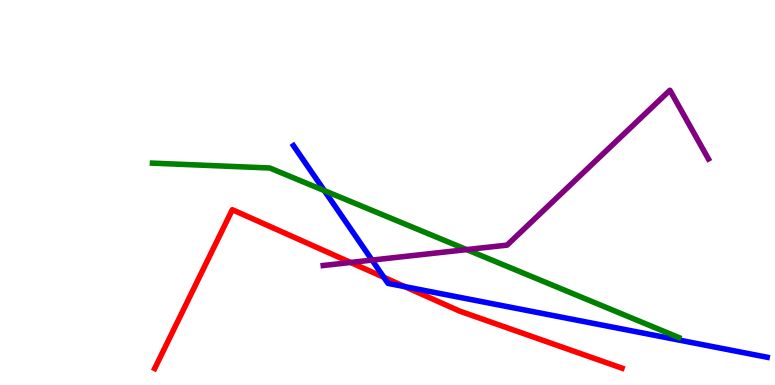[{'lines': ['blue', 'red'], 'intersections': [{'x': 4.95, 'y': 2.8}, {'x': 5.22, 'y': 2.55}]}, {'lines': ['green', 'red'], 'intersections': []}, {'lines': ['purple', 'red'], 'intersections': [{'x': 4.52, 'y': 3.18}]}, {'lines': ['blue', 'green'], 'intersections': [{'x': 4.19, 'y': 5.05}]}, {'lines': ['blue', 'purple'], 'intersections': [{'x': 4.8, 'y': 3.24}]}, {'lines': ['green', 'purple'], 'intersections': [{'x': 6.02, 'y': 3.52}]}]